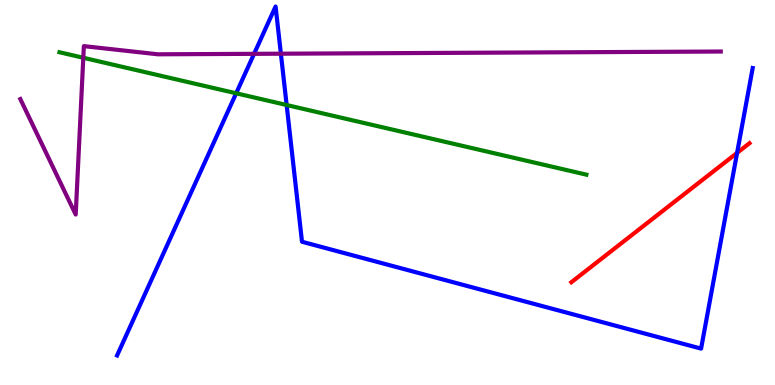[{'lines': ['blue', 'red'], 'intersections': [{'x': 9.51, 'y': 6.03}]}, {'lines': ['green', 'red'], 'intersections': []}, {'lines': ['purple', 'red'], 'intersections': []}, {'lines': ['blue', 'green'], 'intersections': [{'x': 3.05, 'y': 7.58}, {'x': 3.7, 'y': 7.27}]}, {'lines': ['blue', 'purple'], 'intersections': [{'x': 3.28, 'y': 8.6}, {'x': 3.62, 'y': 8.61}]}, {'lines': ['green', 'purple'], 'intersections': [{'x': 1.07, 'y': 8.5}]}]